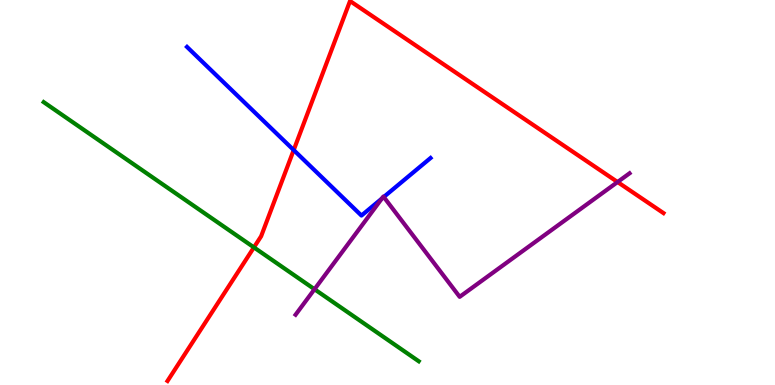[{'lines': ['blue', 'red'], 'intersections': [{'x': 3.79, 'y': 6.1}]}, {'lines': ['green', 'red'], 'intersections': [{'x': 3.28, 'y': 3.57}]}, {'lines': ['purple', 'red'], 'intersections': [{'x': 7.97, 'y': 5.27}]}, {'lines': ['blue', 'green'], 'intersections': []}, {'lines': ['blue', 'purple'], 'intersections': [{'x': 4.93, 'y': 4.84}, {'x': 4.95, 'y': 4.88}]}, {'lines': ['green', 'purple'], 'intersections': [{'x': 4.06, 'y': 2.49}]}]